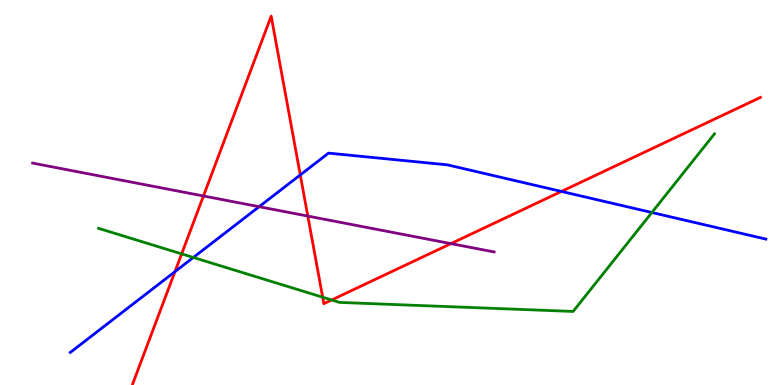[{'lines': ['blue', 'red'], 'intersections': [{'x': 2.26, 'y': 2.94}, {'x': 3.87, 'y': 5.46}, {'x': 7.24, 'y': 5.03}]}, {'lines': ['green', 'red'], 'intersections': [{'x': 2.34, 'y': 3.41}, {'x': 4.16, 'y': 2.28}, {'x': 4.28, 'y': 2.21}]}, {'lines': ['purple', 'red'], 'intersections': [{'x': 2.63, 'y': 4.91}, {'x': 3.97, 'y': 4.39}, {'x': 5.82, 'y': 3.67}]}, {'lines': ['blue', 'green'], 'intersections': [{'x': 2.49, 'y': 3.31}, {'x': 8.41, 'y': 4.48}]}, {'lines': ['blue', 'purple'], 'intersections': [{'x': 3.34, 'y': 4.63}]}, {'lines': ['green', 'purple'], 'intersections': []}]